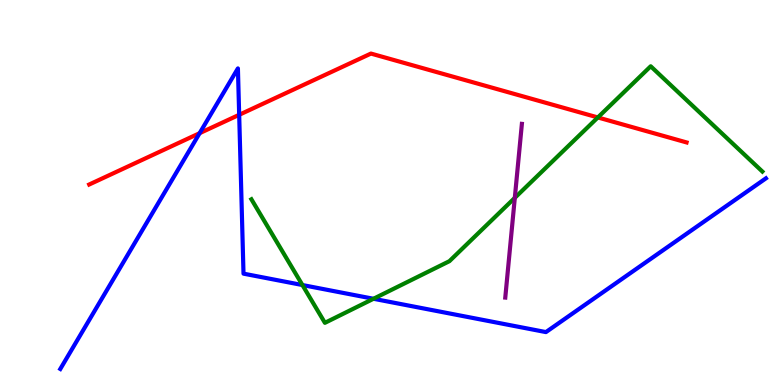[{'lines': ['blue', 'red'], 'intersections': [{'x': 2.58, 'y': 6.54}, {'x': 3.09, 'y': 7.02}]}, {'lines': ['green', 'red'], 'intersections': [{'x': 7.71, 'y': 6.95}]}, {'lines': ['purple', 'red'], 'intersections': []}, {'lines': ['blue', 'green'], 'intersections': [{'x': 3.9, 'y': 2.6}, {'x': 4.82, 'y': 2.24}]}, {'lines': ['blue', 'purple'], 'intersections': []}, {'lines': ['green', 'purple'], 'intersections': [{'x': 6.64, 'y': 4.86}]}]